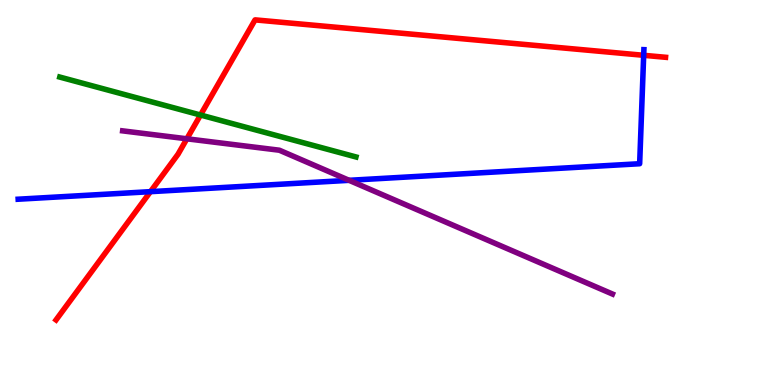[{'lines': ['blue', 'red'], 'intersections': [{'x': 1.94, 'y': 5.02}, {'x': 8.31, 'y': 8.56}]}, {'lines': ['green', 'red'], 'intersections': [{'x': 2.59, 'y': 7.01}]}, {'lines': ['purple', 'red'], 'intersections': [{'x': 2.41, 'y': 6.39}]}, {'lines': ['blue', 'green'], 'intersections': []}, {'lines': ['blue', 'purple'], 'intersections': [{'x': 4.5, 'y': 5.32}]}, {'lines': ['green', 'purple'], 'intersections': []}]